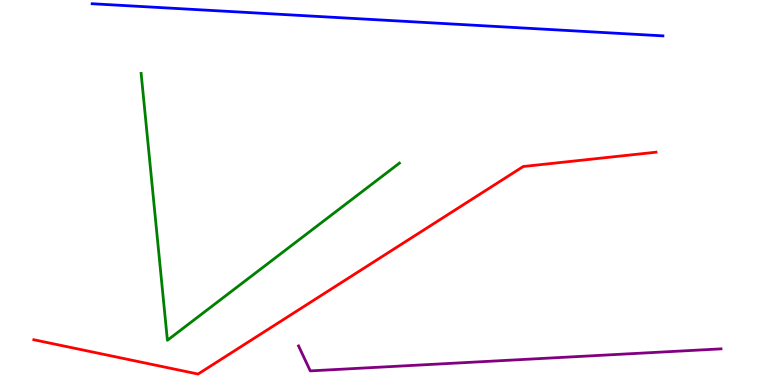[{'lines': ['blue', 'red'], 'intersections': []}, {'lines': ['green', 'red'], 'intersections': []}, {'lines': ['purple', 'red'], 'intersections': []}, {'lines': ['blue', 'green'], 'intersections': []}, {'lines': ['blue', 'purple'], 'intersections': []}, {'lines': ['green', 'purple'], 'intersections': []}]